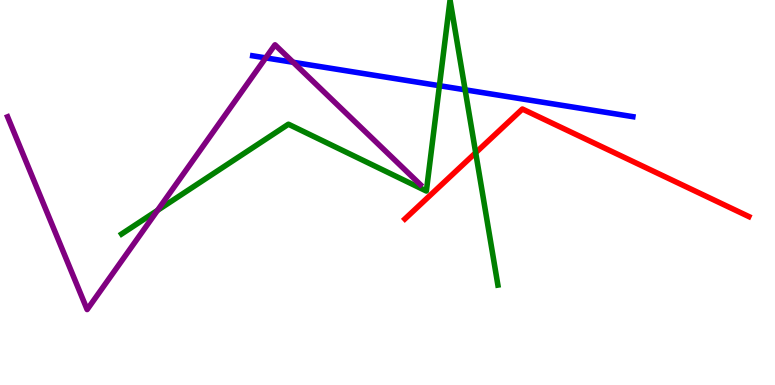[{'lines': ['blue', 'red'], 'intersections': []}, {'lines': ['green', 'red'], 'intersections': [{'x': 6.14, 'y': 6.03}]}, {'lines': ['purple', 'red'], 'intersections': []}, {'lines': ['blue', 'green'], 'intersections': [{'x': 5.67, 'y': 7.77}, {'x': 6.0, 'y': 7.67}]}, {'lines': ['blue', 'purple'], 'intersections': [{'x': 3.43, 'y': 8.5}, {'x': 3.78, 'y': 8.38}]}, {'lines': ['green', 'purple'], 'intersections': [{'x': 2.03, 'y': 4.54}]}]